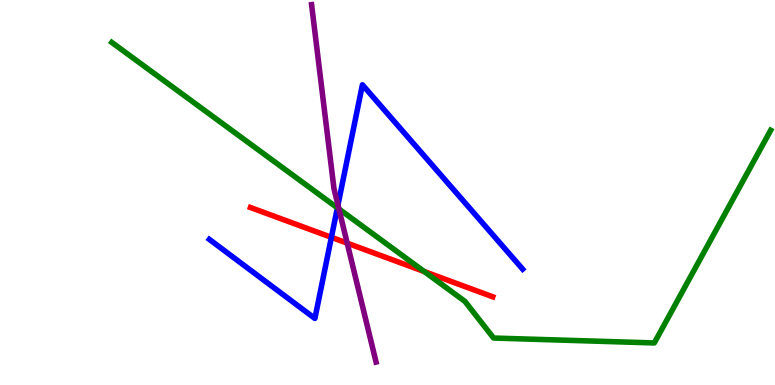[{'lines': ['blue', 'red'], 'intersections': [{'x': 4.28, 'y': 3.84}]}, {'lines': ['green', 'red'], 'intersections': [{'x': 5.47, 'y': 2.95}]}, {'lines': ['purple', 'red'], 'intersections': [{'x': 4.48, 'y': 3.68}]}, {'lines': ['blue', 'green'], 'intersections': [{'x': 4.35, 'y': 4.6}]}, {'lines': ['blue', 'purple'], 'intersections': [{'x': 4.36, 'y': 4.67}]}, {'lines': ['green', 'purple'], 'intersections': [{'x': 4.37, 'y': 4.57}]}]